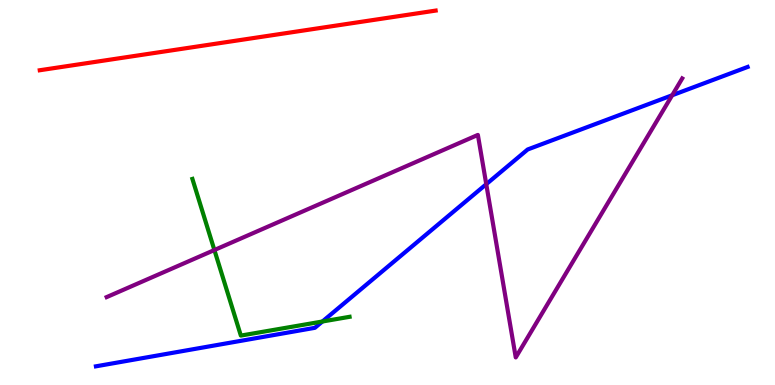[{'lines': ['blue', 'red'], 'intersections': []}, {'lines': ['green', 'red'], 'intersections': []}, {'lines': ['purple', 'red'], 'intersections': []}, {'lines': ['blue', 'green'], 'intersections': [{'x': 4.16, 'y': 1.65}]}, {'lines': ['blue', 'purple'], 'intersections': [{'x': 6.27, 'y': 5.22}, {'x': 8.67, 'y': 7.53}]}, {'lines': ['green', 'purple'], 'intersections': [{'x': 2.77, 'y': 3.51}]}]